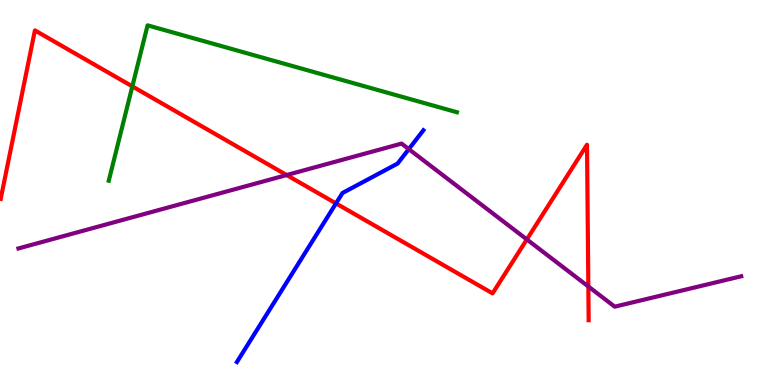[{'lines': ['blue', 'red'], 'intersections': [{'x': 4.34, 'y': 4.72}]}, {'lines': ['green', 'red'], 'intersections': [{'x': 1.71, 'y': 7.76}]}, {'lines': ['purple', 'red'], 'intersections': [{'x': 3.7, 'y': 5.45}, {'x': 6.8, 'y': 3.78}, {'x': 7.59, 'y': 2.56}]}, {'lines': ['blue', 'green'], 'intersections': []}, {'lines': ['blue', 'purple'], 'intersections': [{'x': 5.27, 'y': 6.13}]}, {'lines': ['green', 'purple'], 'intersections': []}]